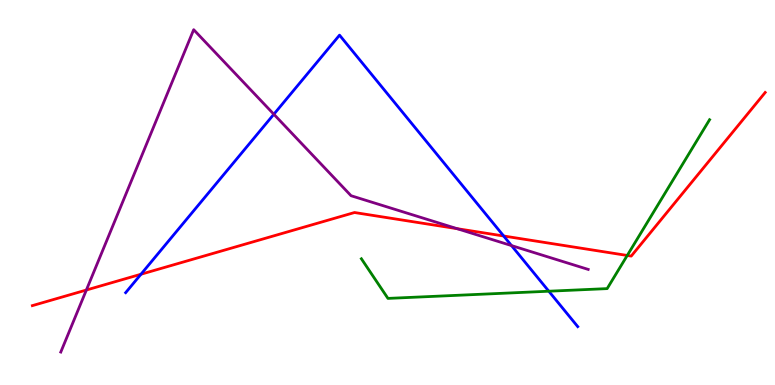[{'lines': ['blue', 'red'], 'intersections': [{'x': 1.82, 'y': 2.88}, {'x': 6.5, 'y': 3.87}]}, {'lines': ['green', 'red'], 'intersections': [{'x': 8.09, 'y': 3.36}]}, {'lines': ['purple', 'red'], 'intersections': [{'x': 1.11, 'y': 2.47}, {'x': 5.9, 'y': 4.06}]}, {'lines': ['blue', 'green'], 'intersections': [{'x': 7.08, 'y': 2.44}]}, {'lines': ['blue', 'purple'], 'intersections': [{'x': 3.53, 'y': 7.03}, {'x': 6.6, 'y': 3.62}]}, {'lines': ['green', 'purple'], 'intersections': []}]